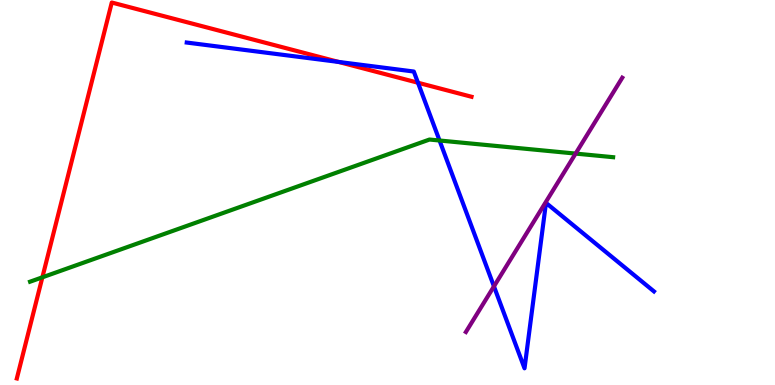[{'lines': ['blue', 'red'], 'intersections': [{'x': 4.37, 'y': 8.39}, {'x': 5.39, 'y': 7.85}]}, {'lines': ['green', 'red'], 'intersections': [{'x': 0.547, 'y': 2.8}]}, {'lines': ['purple', 'red'], 'intersections': []}, {'lines': ['blue', 'green'], 'intersections': [{'x': 5.67, 'y': 6.35}]}, {'lines': ['blue', 'purple'], 'intersections': [{'x': 6.37, 'y': 2.56}]}, {'lines': ['green', 'purple'], 'intersections': [{'x': 7.43, 'y': 6.01}]}]